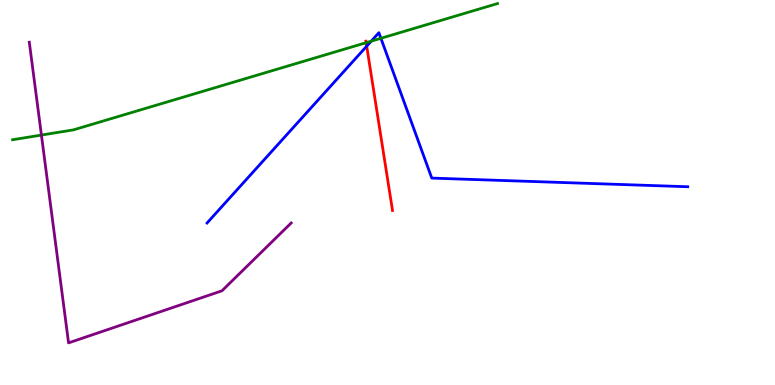[{'lines': ['blue', 'red'], 'intersections': [{'x': 4.73, 'y': 8.8}]}, {'lines': ['green', 'red'], 'intersections': [{'x': 4.72, 'y': 8.89}]}, {'lines': ['purple', 'red'], 'intersections': []}, {'lines': ['blue', 'green'], 'intersections': [{'x': 4.79, 'y': 8.93}, {'x': 4.91, 'y': 9.01}]}, {'lines': ['blue', 'purple'], 'intersections': []}, {'lines': ['green', 'purple'], 'intersections': [{'x': 0.534, 'y': 6.49}]}]